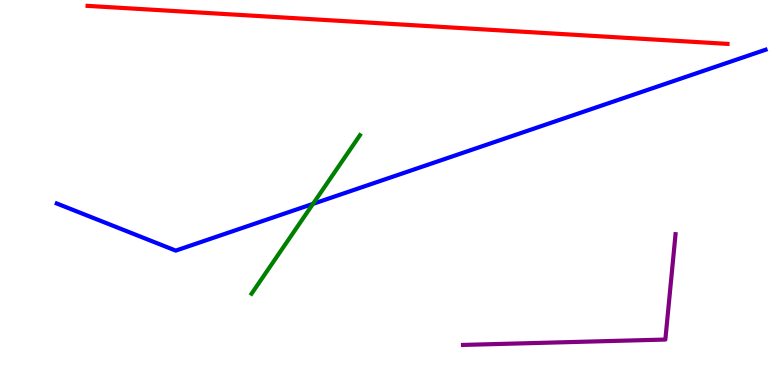[{'lines': ['blue', 'red'], 'intersections': []}, {'lines': ['green', 'red'], 'intersections': []}, {'lines': ['purple', 'red'], 'intersections': []}, {'lines': ['blue', 'green'], 'intersections': [{'x': 4.04, 'y': 4.7}]}, {'lines': ['blue', 'purple'], 'intersections': []}, {'lines': ['green', 'purple'], 'intersections': []}]